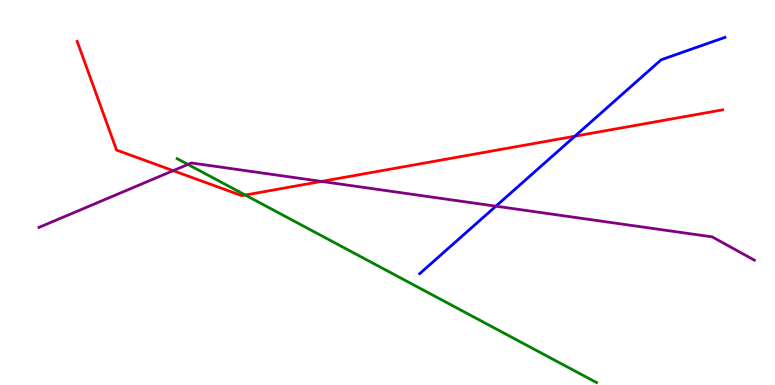[{'lines': ['blue', 'red'], 'intersections': [{'x': 7.42, 'y': 6.46}]}, {'lines': ['green', 'red'], 'intersections': [{'x': 3.16, 'y': 4.93}]}, {'lines': ['purple', 'red'], 'intersections': [{'x': 2.23, 'y': 5.57}, {'x': 4.15, 'y': 5.29}]}, {'lines': ['blue', 'green'], 'intersections': []}, {'lines': ['blue', 'purple'], 'intersections': [{'x': 6.4, 'y': 4.64}]}, {'lines': ['green', 'purple'], 'intersections': [{'x': 2.43, 'y': 5.73}]}]